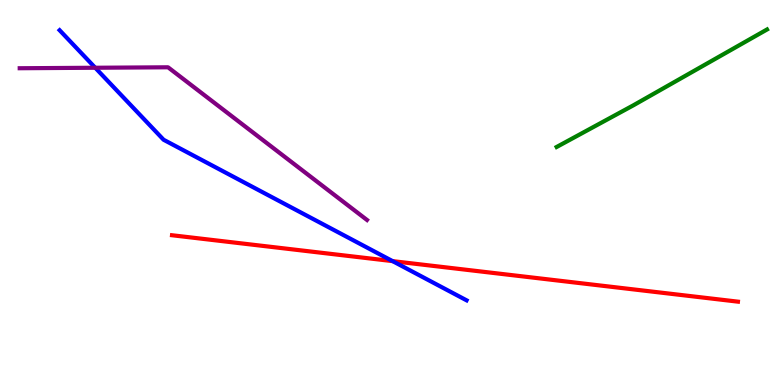[{'lines': ['blue', 'red'], 'intersections': [{'x': 5.07, 'y': 3.22}]}, {'lines': ['green', 'red'], 'intersections': []}, {'lines': ['purple', 'red'], 'intersections': []}, {'lines': ['blue', 'green'], 'intersections': []}, {'lines': ['blue', 'purple'], 'intersections': [{'x': 1.23, 'y': 8.24}]}, {'lines': ['green', 'purple'], 'intersections': []}]